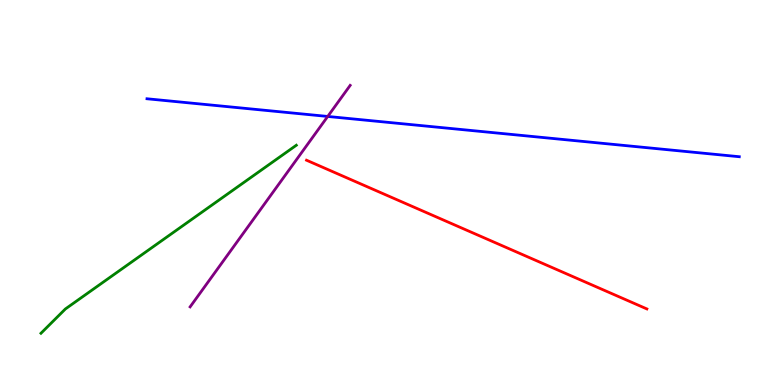[{'lines': ['blue', 'red'], 'intersections': []}, {'lines': ['green', 'red'], 'intersections': []}, {'lines': ['purple', 'red'], 'intersections': []}, {'lines': ['blue', 'green'], 'intersections': []}, {'lines': ['blue', 'purple'], 'intersections': [{'x': 4.23, 'y': 6.98}]}, {'lines': ['green', 'purple'], 'intersections': []}]